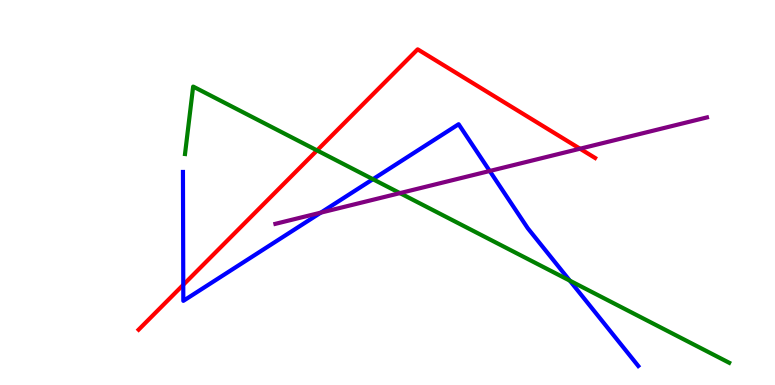[{'lines': ['blue', 'red'], 'intersections': [{'x': 2.36, 'y': 2.6}]}, {'lines': ['green', 'red'], 'intersections': [{'x': 4.09, 'y': 6.09}]}, {'lines': ['purple', 'red'], 'intersections': [{'x': 7.48, 'y': 6.14}]}, {'lines': ['blue', 'green'], 'intersections': [{'x': 4.81, 'y': 5.35}, {'x': 7.35, 'y': 2.71}]}, {'lines': ['blue', 'purple'], 'intersections': [{'x': 4.14, 'y': 4.48}, {'x': 6.32, 'y': 5.56}]}, {'lines': ['green', 'purple'], 'intersections': [{'x': 5.16, 'y': 4.98}]}]